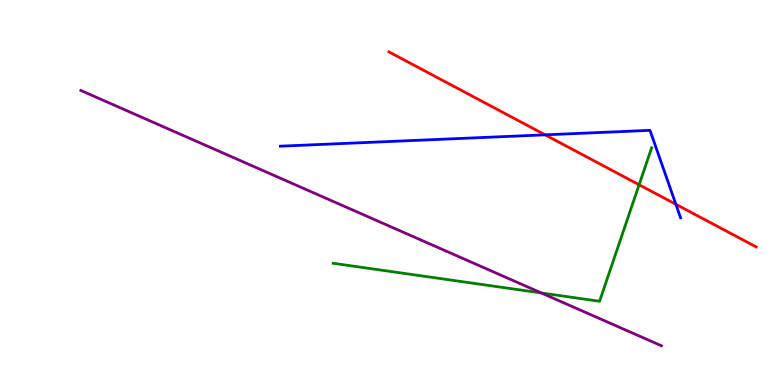[{'lines': ['blue', 'red'], 'intersections': [{'x': 7.03, 'y': 6.5}, {'x': 8.72, 'y': 4.69}]}, {'lines': ['green', 'red'], 'intersections': [{'x': 8.25, 'y': 5.2}]}, {'lines': ['purple', 'red'], 'intersections': []}, {'lines': ['blue', 'green'], 'intersections': []}, {'lines': ['blue', 'purple'], 'intersections': []}, {'lines': ['green', 'purple'], 'intersections': [{'x': 6.99, 'y': 2.39}]}]